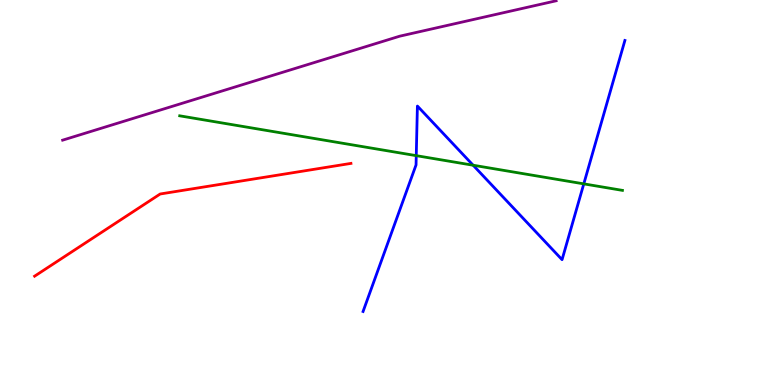[{'lines': ['blue', 'red'], 'intersections': []}, {'lines': ['green', 'red'], 'intersections': []}, {'lines': ['purple', 'red'], 'intersections': []}, {'lines': ['blue', 'green'], 'intersections': [{'x': 5.37, 'y': 5.96}, {'x': 6.1, 'y': 5.71}, {'x': 7.53, 'y': 5.22}]}, {'lines': ['blue', 'purple'], 'intersections': []}, {'lines': ['green', 'purple'], 'intersections': []}]